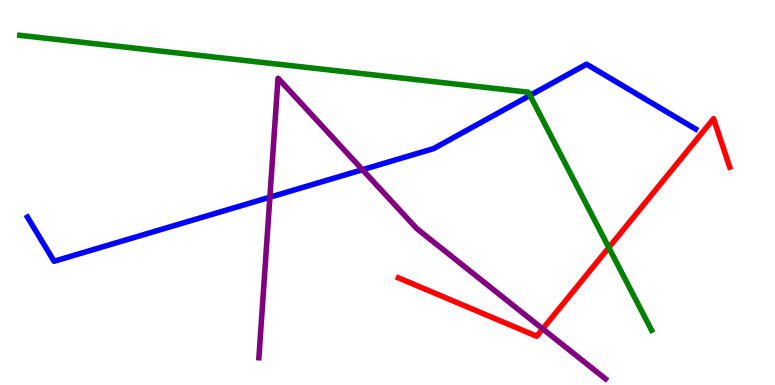[{'lines': ['blue', 'red'], 'intersections': []}, {'lines': ['green', 'red'], 'intersections': [{'x': 7.86, 'y': 3.57}]}, {'lines': ['purple', 'red'], 'intersections': [{'x': 7.0, 'y': 1.46}]}, {'lines': ['blue', 'green'], 'intersections': [{'x': 6.84, 'y': 7.52}]}, {'lines': ['blue', 'purple'], 'intersections': [{'x': 3.48, 'y': 4.88}, {'x': 4.68, 'y': 5.59}]}, {'lines': ['green', 'purple'], 'intersections': []}]